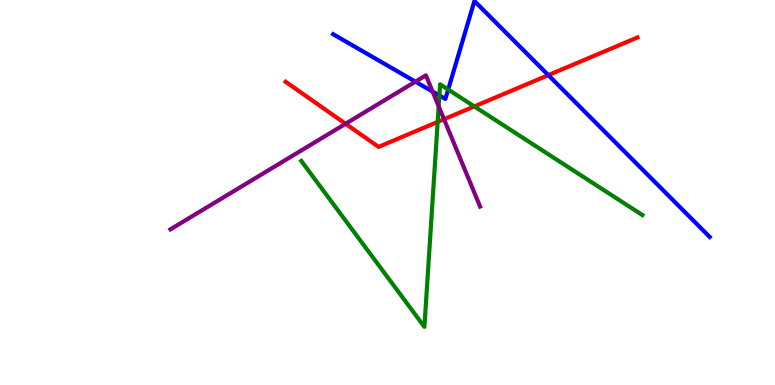[{'lines': ['blue', 'red'], 'intersections': [{'x': 7.08, 'y': 8.05}]}, {'lines': ['green', 'red'], 'intersections': [{'x': 5.65, 'y': 6.83}, {'x': 6.12, 'y': 7.24}]}, {'lines': ['purple', 'red'], 'intersections': [{'x': 4.46, 'y': 6.79}, {'x': 5.73, 'y': 6.9}]}, {'lines': ['blue', 'green'], 'intersections': [{'x': 5.67, 'y': 7.52}, {'x': 5.78, 'y': 7.67}]}, {'lines': ['blue', 'purple'], 'intersections': [{'x': 5.36, 'y': 7.88}, {'x': 5.58, 'y': 7.62}]}, {'lines': ['green', 'purple'], 'intersections': [{'x': 5.66, 'y': 7.24}]}]